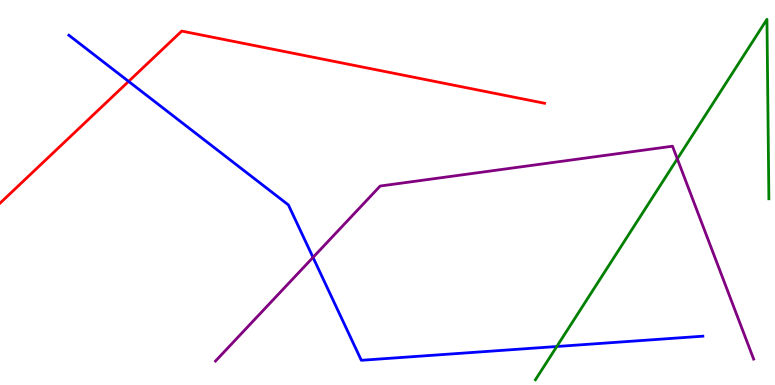[{'lines': ['blue', 'red'], 'intersections': [{'x': 1.66, 'y': 7.89}]}, {'lines': ['green', 'red'], 'intersections': []}, {'lines': ['purple', 'red'], 'intersections': []}, {'lines': ['blue', 'green'], 'intersections': [{'x': 7.18, 'y': 1.0}]}, {'lines': ['blue', 'purple'], 'intersections': [{'x': 4.04, 'y': 3.31}]}, {'lines': ['green', 'purple'], 'intersections': [{'x': 8.74, 'y': 5.87}]}]